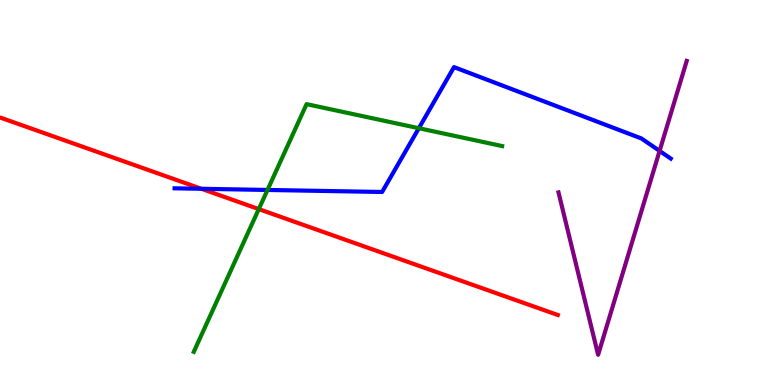[{'lines': ['blue', 'red'], 'intersections': [{'x': 2.6, 'y': 5.1}]}, {'lines': ['green', 'red'], 'intersections': [{'x': 3.34, 'y': 4.57}]}, {'lines': ['purple', 'red'], 'intersections': []}, {'lines': ['blue', 'green'], 'intersections': [{'x': 3.45, 'y': 5.07}, {'x': 5.4, 'y': 6.67}]}, {'lines': ['blue', 'purple'], 'intersections': [{'x': 8.51, 'y': 6.08}]}, {'lines': ['green', 'purple'], 'intersections': []}]